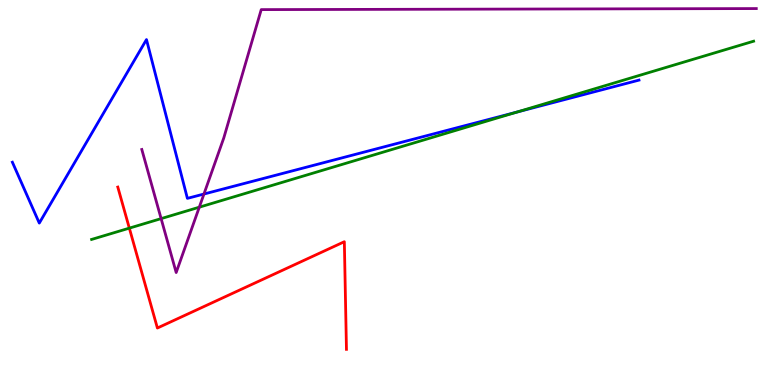[{'lines': ['blue', 'red'], 'intersections': []}, {'lines': ['green', 'red'], 'intersections': [{'x': 1.67, 'y': 4.07}]}, {'lines': ['purple', 'red'], 'intersections': []}, {'lines': ['blue', 'green'], 'intersections': [{'x': 6.67, 'y': 7.09}]}, {'lines': ['blue', 'purple'], 'intersections': [{'x': 2.63, 'y': 4.96}]}, {'lines': ['green', 'purple'], 'intersections': [{'x': 2.08, 'y': 4.32}, {'x': 2.57, 'y': 4.62}]}]